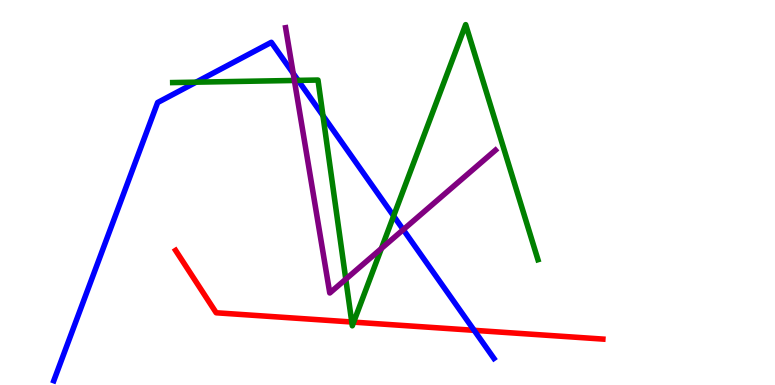[{'lines': ['blue', 'red'], 'intersections': [{'x': 6.12, 'y': 1.42}]}, {'lines': ['green', 'red'], 'intersections': [{'x': 4.54, 'y': 1.64}, {'x': 4.56, 'y': 1.63}]}, {'lines': ['purple', 'red'], 'intersections': []}, {'lines': ['blue', 'green'], 'intersections': [{'x': 2.53, 'y': 7.87}, {'x': 3.85, 'y': 7.91}, {'x': 4.17, 'y': 7.0}, {'x': 5.08, 'y': 4.39}]}, {'lines': ['blue', 'purple'], 'intersections': [{'x': 3.78, 'y': 8.09}, {'x': 5.2, 'y': 4.04}]}, {'lines': ['green', 'purple'], 'intersections': [{'x': 3.8, 'y': 7.91}, {'x': 4.46, 'y': 2.75}, {'x': 4.92, 'y': 3.55}]}]